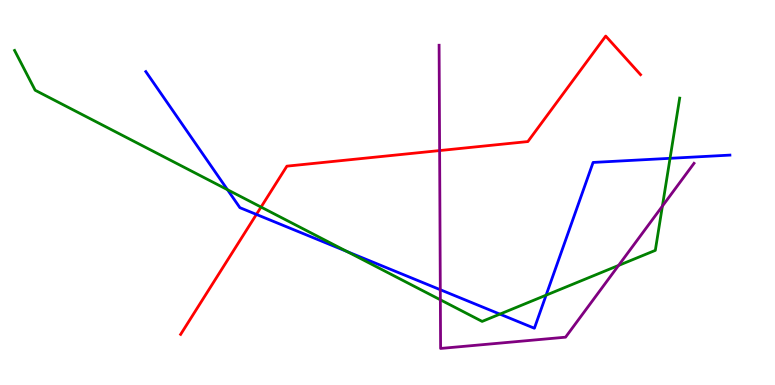[{'lines': ['blue', 'red'], 'intersections': [{'x': 3.31, 'y': 4.43}]}, {'lines': ['green', 'red'], 'intersections': [{'x': 3.37, 'y': 4.62}]}, {'lines': ['purple', 'red'], 'intersections': [{'x': 5.67, 'y': 6.09}]}, {'lines': ['blue', 'green'], 'intersections': [{'x': 2.94, 'y': 5.07}, {'x': 4.48, 'y': 3.47}, {'x': 6.45, 'y': 1.84}, {'x': 7.05, 'y': 2.33}, {'x': 8.65, 'y': 5.89}]}, {'lines': ['blue', 'purple'], 'intersections': [{'x': 5.68, 'y': 2.47}]}, {'lines': ['green', 'purple'], 'intersections': [{'x': 5.68, 'y': 2.21}, {'x': 7.98, 'y': 3.11}, {'x': 8.55, 'y': 4.65}]}]